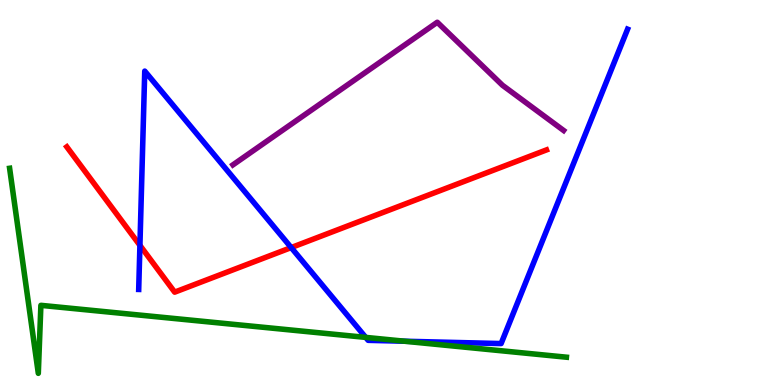[{'lines': ['blue', 'red'], 'intersections': [{'x': 1.81, 'y': 3.63}, {'x': 3.76, 'y': 3.57}]}, {'lines': ['green', 'red'], 'intersections': []}, {'lines': ['purple', 'red'], 'intersections': []}, {'lines': ['blue', 'green'], 'intersections': [{'x': 4.72, 'y': 1.24}, {'x': 5.22, 'y': 1.14}]}, {'lines': ['blue', 'purple'], 'intersections': []}, {'lines': ['green', 'purple'], 'intersections': []}]